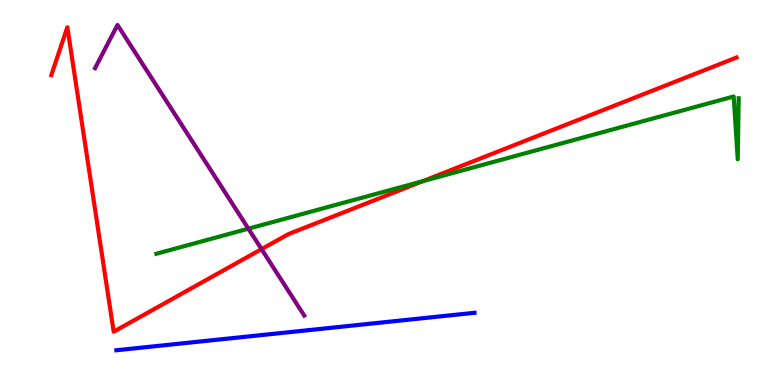[{'lines': ['blue', 'red'], 'intersections': []}, {'lines': ['green', 'red'], 'intersections': [{'x': 5.45, 'y': 5.29}]}, {'lines': ['purple', 'red'], 'intersections': [{'x': 3.37, 'y': 3.53}]}, {'lines': ['blue', 'green'], 'intersections': []}, {'lines': ['blue', 'purple'], 'intersections': []}, {'lines': ['green', 'purple'], 'intersections': [{'x': 3.21, 'y': 4.06}]}]